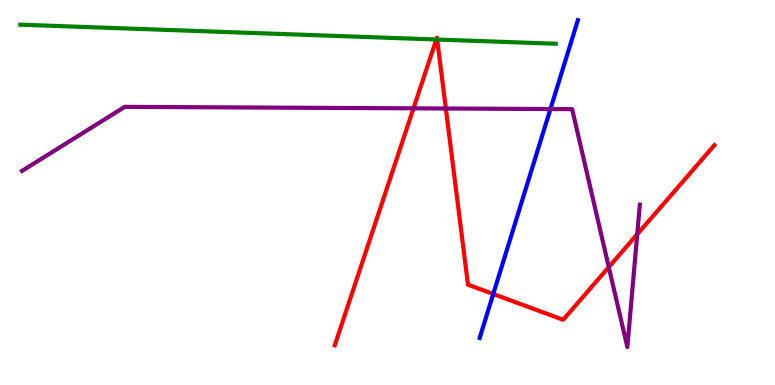[{'lines': ['blue', 'red'], 'intersections': [{'x': 6.36, 'y': 2.36}]}, {'lines': ['green', 'red'], 'intersections': [{'x': 5.63, 'y': 8.97}, {'x': 5.64, 'y': 8.97}]}, {'lines': ['purple', 'red'], 'intersections': [{'x': 5.34, 'y': 7.19}, {'x': 5.75, 'y': 7.18}, {'x': 7.86, 'y': 3.06}, {'x': 8.22, 'y': 3.91}]}, {'lines': ['blue', 'green'], 'intersections': []}, {'lines': ['blue', 'purple'], 'intersections': [{'x': 7.1, 'y': 7.17}]}, {'lines': ['green', 'purple'], 'intersections': []}]